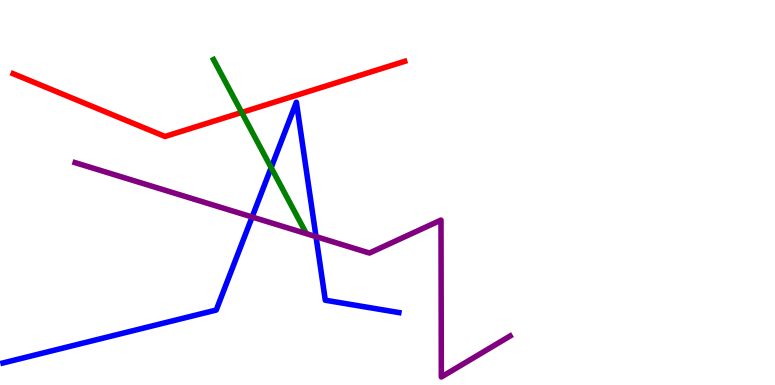[{'lines': ['blue', 'red'], 'intersections': []}, {'lines': ['green', 'red'], 'intersections': [{'x': 3.12, 'y': 7.08}]}, {'lines': ['purple', 'red'], 'intersections': []}, {'lines': ['blue', 'green'], 'intersections': [{'x': 3.5, 'y': 5.65}]}, {'lines': ['blue', 'purple'], 'intersections': [{'x': 3.25, 'y': 4.36}, {'x': 4.08, 'y': 3.85}]}, {'lines': ['green', 'purple'], 'intersections': []}]